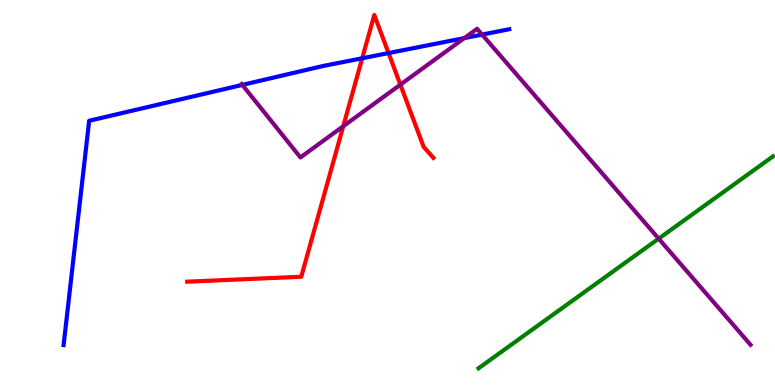[{'lines': ['blue', 'red'], 'intersections': [{'x': 4.67, 'y': 8.49}, {'x': 5.01, 'y': 8.62}]}, {'lines': ['green', 'red'], 'intersections': []}, {'lines': ['purple', 'red'], 'intersections': [{'x': 4.43, 'y': 6.72}, {'x': 5.17, 'y': 7.8}]}, {'lines': ['blue', 'green'], 'intersections': []}, {'lines': ['blue', 'purple'], 'intersections': [{'x': 3.13, 'y': 7.8}, {'x': 5.99, 'y': 9.01}, {'x': 6.22, 'y': 9.1}]}, {'lines': ['green', 'purple'], 'intersections': [{'x': 8.5, 'y': 3.8}]}]